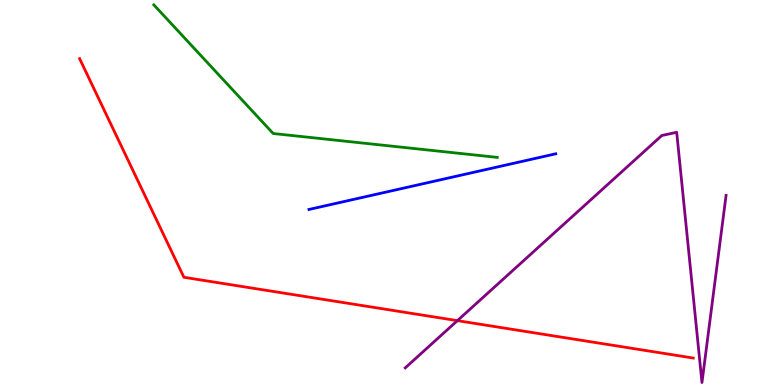[{'lines': ['blue', 'red'], 'intersections': []}, {'lines': ['green', 'red'], 'intersections': []}, {'lines': ['purple', 'red'], 'intersections': [{'x': 5.9, 'y': 1.67}]}, {'lines': ['blue', 'green'], 'intersections': []}, {'lines': ['blue', 'purple'], 'intersections': []}, {'lines': ['green', 'purple'], 'intersections': []}]